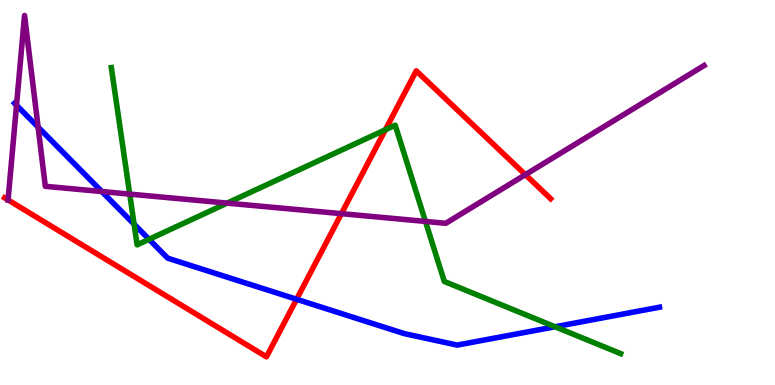[{'lines': ['blue', 'red'], 'intersections': [{'x': 3.83, 'y': 2.23}]}, {'lines': ['green', 'red'], 'intersections': [{'x': 4.97, 'y': 6.63}]}, {'lines': ['purple', 'red'], 'intersections': [{'x': 0.104, 'y': 4.81}, {'x': 4.41, 'y': 4.45}, {'x': 6.78, 'y': 5.46}]}, {'lines': ['blue', 'green'], 'intersections': [{'x': 1.73, 'y': 4.18}, {'x': 1.92, 'y': 3.78}, {'x': 7.16, 'y': 1.51}]}, {'lines': ['blue', 'purple'], 'intersections': [{'x': 0.213, 'y': 7.27}, {'x': 0.492, 'y': 6.7}, {'x': 1.31, 'y': 5.03}]}, {'lines': ['green', 'purple'], 'intersections': [{'x': 1.67, 'y': 4.96}, {'x': 2.93, 'y': 4.72}, {'x': 5.49, 'y': 4.25}]}]